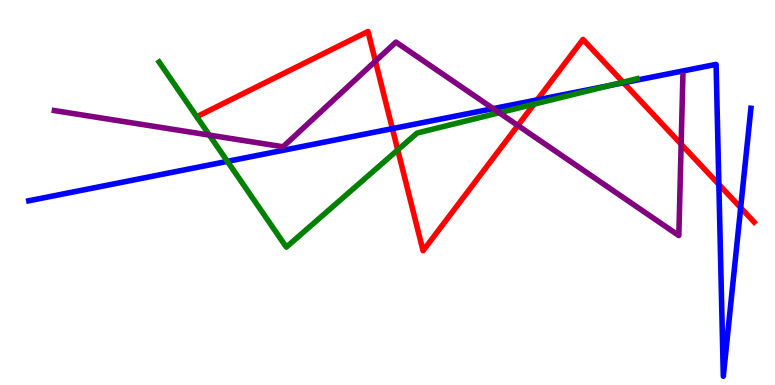[{'lines': ['blue', 'red'], 'intersections': [{'x': 5.06, 'y': 6.66}, {'x': 6.93, 'y': 7.41}, {'x': 8.05, 'y': 7.85}, {'x': 9.28, 'y': 5.21}, {'x': 9.56, 'y': 4.6}]}, {'lines': ['green', 'red'], 'intersections': [{'x': 5.13, 'y': 6.11}, {'x': 6.89, 'y': 7.29}, {'x': 8.04, 'y': 7.87}]}, {'lines': ['purple', 'red'], 'intersections': [{'x': 4.84, 'y': 8.41}, {'x': 6.68, 'y': 6.74}, {'x': 8.79, 'y': 6.25}]}, {'lines': ['blue', 'green'], 'intersections': [{'x': 2.93, 'y': 5.81}, {'x': 7.87, 'y': 7.78}]}, {'lines': ['blue', 'purple'], 'intersections': [{'x': 6.36, 'y': 7.18}]}, {'lines': ['green', 'purple'], 'intersections': [{'x': 2.7, 'y': 6.49}, {'x': 6.44, 'y': 7.07}]}]